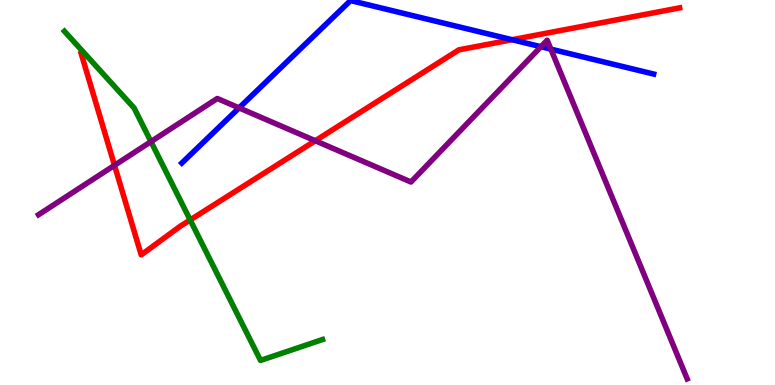[{'lines': ['blue', 'red'], 'intersections': [{'x': 6.61, 'y': 8.97}]}, {'lines': ['green', 'red'], 'intersections': [{'x': 2.45, 'y': 4.29}]}, {'lines': ['purple', 'red'], 'intersections': [{'x': 1.48, 'y': 5.71}, {'x': 4.07, 'y': 6.34}]}, {'lines': ['blue', 'green'], 'intersections': []}, {'lines': ['blue', 'purple'], 'intersections': [{'x': 3.08, 'y': 7.2}, {'x': 6.98, 'y': 8.79}, {'x': 7.11, 'y': 8.72}]}, {'lines': ['green', 'purple'], 'intersections': [{'x': 1.95, 'y': 6.32}]}]